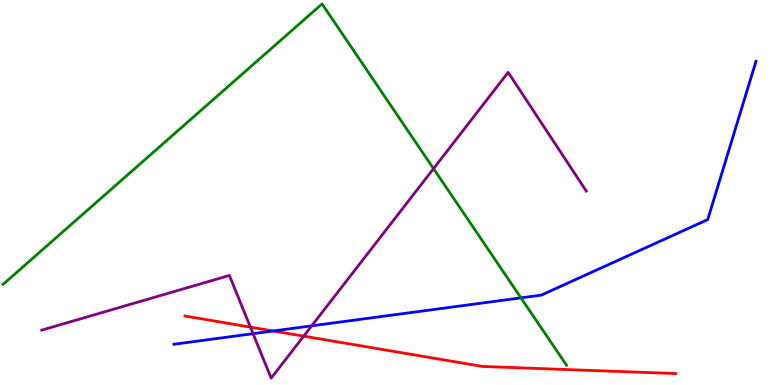[{'lines': ['blue', 'red'], 'intersections': [{'x': 3.53, 'y': 1.4}]}, {'lines': ['green', 'red'], 'intersections': []}, {'lines': ['purple', 'red'], 'intersections': [{'x': 3.23, 'y': 1.5}, {'x': 3.92, 'y': 1.27}]}, {'lines': ['blue', 'green'], 'intersections': [{'x': 6.72, 'y': 2.26}]}, {'lines': ['blue', 'purple'], 'intersections': [{'x': 3.27, 'y': 1.33}, {'x': 4.02, 'y': 1.54}]}, {'lines': ['green', 'purple'], 'intersections': [{'x': 5.59, 'y': 5.62}]}]